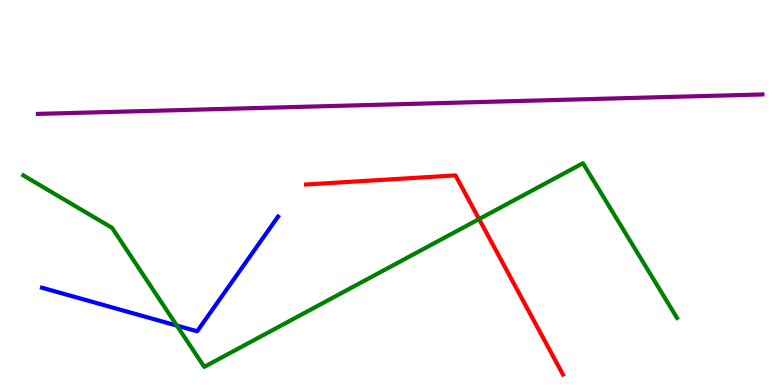[{'lines': ['blue', 'red'], 'intersections': []}, {'lines': ['green', 'red'], 'intersections': [{'x': 6.18, 'y': 4.31}]}, {'lines': ['purple', 'red'], 'intersections': []}, {'lines': ['blue', 'green'], 'intersections': [{'x': 2.28, 'y': 1.54}]}, {'lines': ['blue', 'purple'], 'intersections': []}, {'lines': ['green', 'purple'], 'intersections': []}]